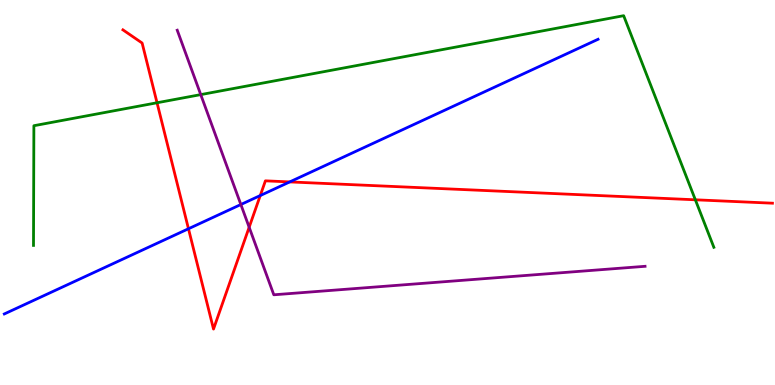[{'lines': ['blue', 'red'], 'intersections': [{'x': 2.43, 'y': 4.06}, {'x': 3.36, 'y': 4.92}, {'x': 3.74, 'y': 5.27}]}, {'lines': ['green', 'red'], 'intersections': [{'x': 2.03, 'y': 7.33}, {'x': 8.97, 'y': 4.81}]}, {'lines': ['purple', 'red'], 'intersections': [{'x': 3.22, 'y': 4.1}]}, {'lines': ['blue', 'green'], 'intersections': []}, {'lines': ['blue', 'purple'], 'intersections': [{'x': 3.11, 'y': 4.69}]}, {'lines': ['green', 'purple'], 'intersections': [{'x': 2.59, 'y': 7.54}]}]